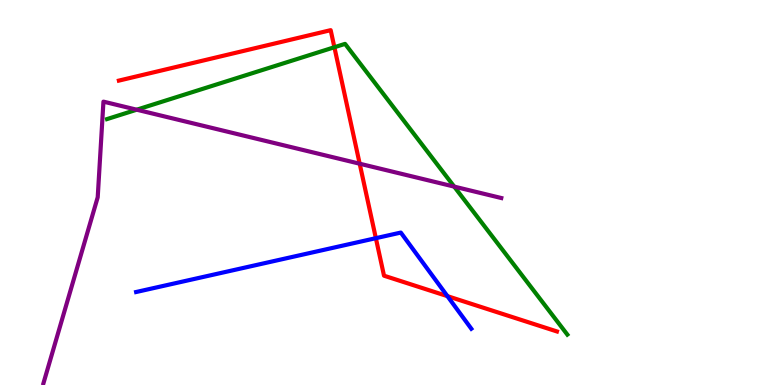[{'lines': ['blue', 'red'], 'intersections': [{'x': 4.85, 'y': 3.81}, {'x': 5.77, 'y': 2.31}]}, {'lines': ['green', 'red'], 'intersections': [{'x': 4.31, 'y': 8.77}]}, {'lines': ['purple', 'red'], 'intersections': [{'x': 4.64, 'y': 5.75}]}, {'lines': ['blue', 'green'], 'intersections': []}, {'lines': ['blue', 'purple'], 'intersections': []}, {'lines': ['green', 'purple'], 'intersections': [{'x': 1.76, 'y': 7.15}, {'x': 5.86, 'y': 5.15}]}]